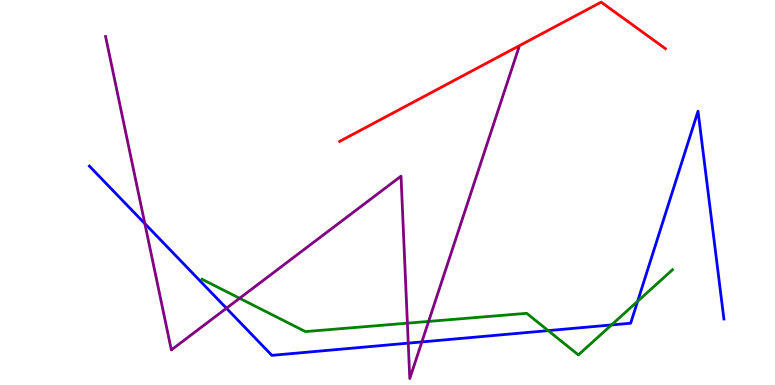[{'lines': ['blue', 'red'], 'intersections': []}, {'lines': ['green', 'red'], 'intersections': []}, {'lines': ['purple', 'red'], 'intersections': []}, {'lines': ['blue', 'green'], 'intersections': [{'x': 7.07, 'y': 1.41}, {'x': 7.89, 'y': 1.56}, {'x': 8.23, 'y': 2.17}]}, {'lines': ['blue', 'purple'], 'intersections': [{'x': 1.87, 'y': 4.19}, {'x': 2.92, 'y': 1.99}, {'x': 5.27, 'y': 1.09}, {'x': 5.44, 'y': 1.12}]}, {'lines': ['green', 'purple'], 'intersections': [{'x': 3.09, 'y': 2.25}, {'x': 5.26, 'y': 1.61}, {'x': 5.53, 'y': 1.65}]}]